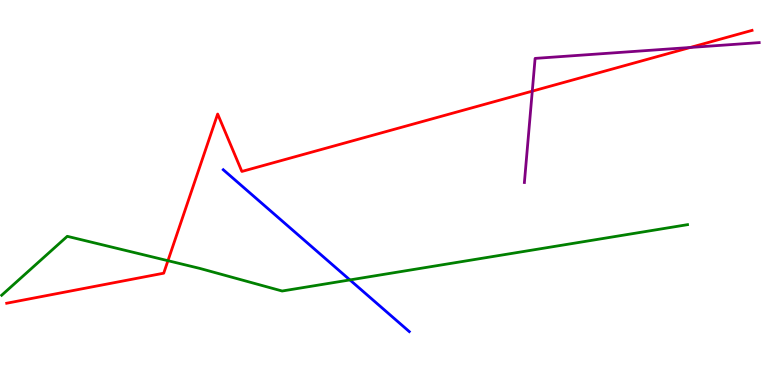[{'lines': ['blue', 'red'], 'intersections': []}, {'lines': ['green', 'red'], 'intersections': [{'x': 2.17, 'y': 3.23}]}, {'lines': ['purple', 'red'], 'intersections': [{'x': 6.87, 'y': 7.63}, {'x': 8.91, 'y': 8.77}]}, {'lines': ['blue', 'green'], 'intersections': [{'x': 4.51, 'y': 2.73}]}, {'lines': ['blue', 'purple'], 'intersections': []}, {'lines': ['green', 'purple'], 'intersections': []}]